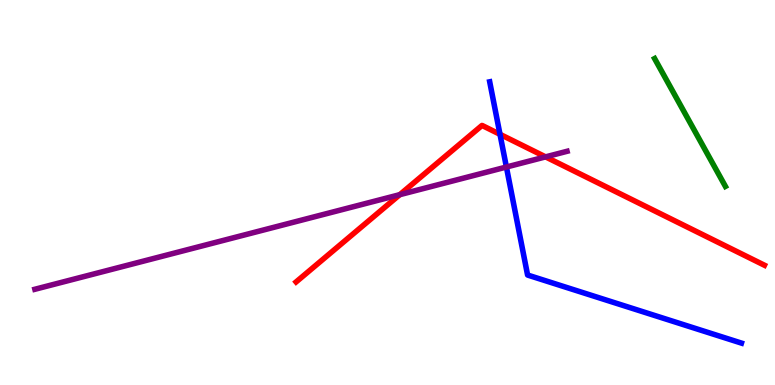[{'lines': ['blue', 'red'], 'intersections': [{'x': 6.45, 'y': 6.51}]}, {'lines': ['green', 'red'], 'intersections': []}, {'lines': ['purple', 'red'], 'intersections': [{'x': 5.16, 'y': 4.94}, {'x': 7.04, 'y': 5.93}]}, {'lines': ['blue', 'green'], 'intersections': []}, {'lines': ['blue', 'purple'], 'intersections': [{'x': 6.53, 'y': 5.66}]}, {'lines': ['green', 'purple'], 'intersections': []}]